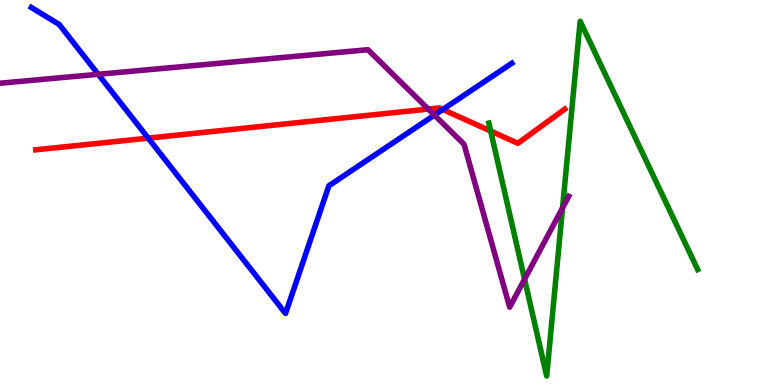[{'lines': ['blue', 'red'], 'intersections': [{'x': 1.91, 'y': 6.41}, {'x': 5.71, 'y': 7.16}]}, {'lines': ['green', 'red'], 'intersections': [{'x': 6.33, 'y': 6.6}]}, {'lines': ['purple', 'red'], 'intersections': [{'x': 5.53, 'y': 7.17}]}, {'lines': ['blue', 'green'], 'intersections': []}, {'lines': ['blue', 'purple'], 'intersections': [{'x': 1.27, 'y': 8.07}, {'x': 5.61, 'y': 7.01}]}, {'lines': ['green', 'purple'], 'intersections': [{'x': 6.77, 'y': 2.75}, {'x': 7.26, 'y': 4.6}]}]